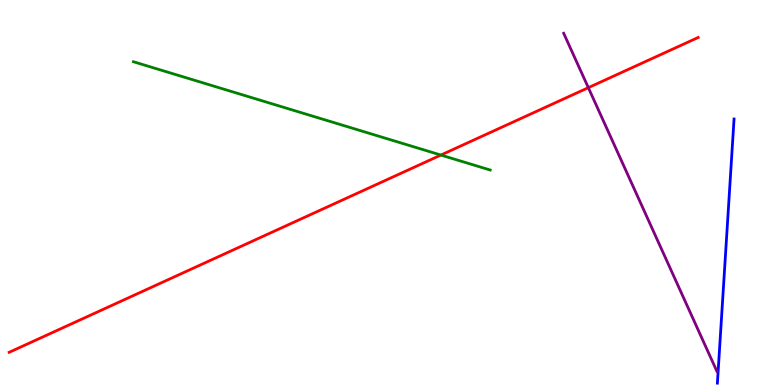[{'lines': ['blue', 'red'], 'intersections': []}, {'lines': ['green', 'red'], 'intersections': [{'x': 5.69, 'y': 5.97}]}, {'lines': ['purple', 'red'], 'intersections': [{'x': 7.59, 'y': 7.72}]}, {'lines': ['blue', 'green'], 'intersections': []}, {'lines': ['blue', 'purple'], 'intersections': []}, {'lines': ['green', 'purple'], 'intersections': []}]